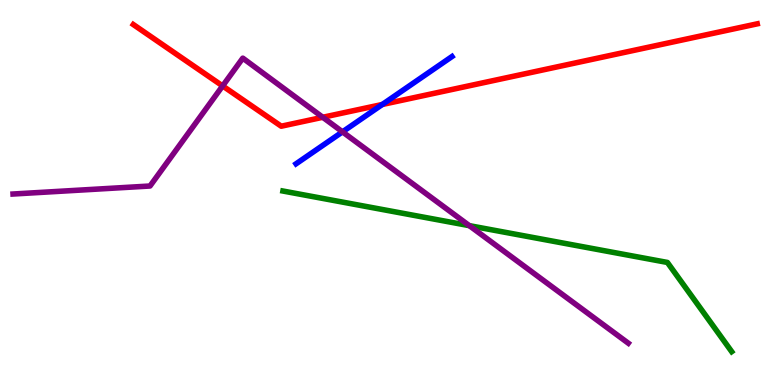[{'lines': ['blue', 'red'], 'intersections': [{'x': 4.93, 'y': 7.29}]}, {'lines': ['green', 'red'], 'intersections': []}, {'lines': ['purple', 'red'], 'intersections': [{'x': 2.87, 'y': 7.77}, {'x': 4.16, 'y': 6.95}]}, {'lines': ['blue', 'green'], 'intersections': []}, {'lines': ['blue', 'purple'], 'intersections': [{'x': 4.42, 'y': 6.58}]}, {'lines': ['green', 'purple'], 'intersections': [{'x': 6.06, 'y': 4.14}]}]